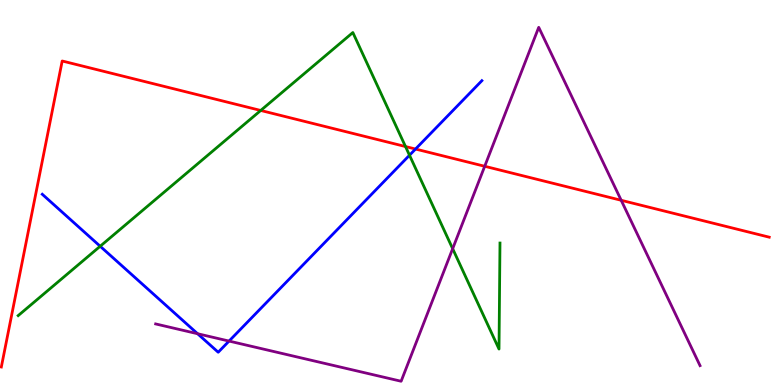[{'lines': ['blue', 'red'], 'intersections': [{'x': 5.36, 'y': 6.13}]}, {'lines': ['green', 'red'], 'intersections': [{'x': 3.36, 'y': 7.13}, {'x': 5.23, 'y': 6.19}]}, {'lines': ['purple', 'red'], 'intersections': [{'x': 6.25, 'y': 5.68}, {'x': 8.02, 'y': 4.8}]}, {'lines': ['blue', 'green'], 'intersections': [{'x': 1.29, 'y': 3.6}, {'x': 5.28, 'y': 5.97}]}, {'lines': ['blue', 'purple'], 'intersections': [{'x': 2.55, 'y': 1.33}, {'x': 2.96, 'y': 1.14}]}, {'lines': ['green', 'purple'], 'intersections': [{'x': 5.84, 'y': 3.54}]}]